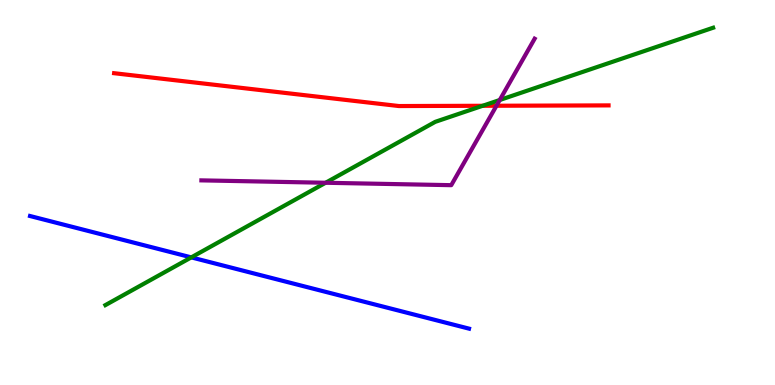[{'lines': ['blue', 'red'], 'intersections': []}, {'lines': ['green', 'red'], 'intersections': [{'x': 6.23, 'y': 7.25}]}, {'lines': ['purple', 'red'], 'intersections': [{'x': 6.41, 'y': 7.25}]}, {'lines': ['blue', 'green'], 'intersections': [{'x': 2.47, 'y': 3.31}]}, {'lines': ['blue', 'purple'], 'intersections': []}, {'lines': ['green', 'purple'], 'intersections': [{'x': 4.2, 'y': 5.25}, {'x': 6.45, 'y': 7.4}]}]